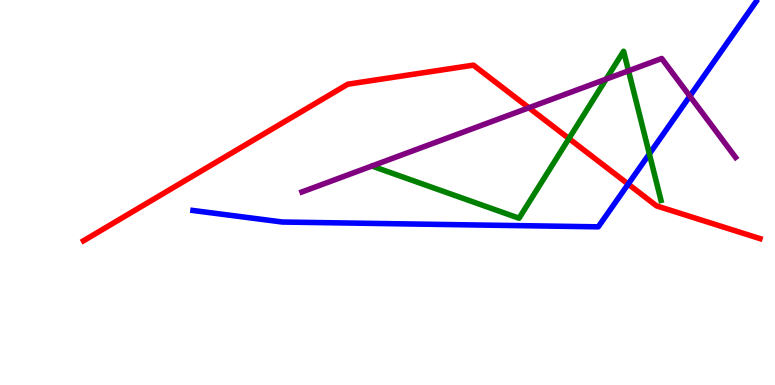[{'lines': ['blue', 'red'], 'intersections': [{'x': 8.11, 'y': 5.22}]}, {'lines': ['green', 'red'], 'intersections': [{'x': 7.34, 'y': 6.4}]}, {'lines': ['purple', 'red'], 'intersections': [{'x': 6.82, 'y': 7.2}]}, {'lines': ['blue', 'green'], 'intersections': [{'x': 8.38, 'y': 6.0}]}, {'lines': ['blue', 'purple'], 'intersections': [{'x': 8.9, 'y': 7.5}]}, {'lines': ['green', 'purple'], 'intersections': [{'x': 7.82, 'y': 7.95}, {'x': 8.11, 'y': 8.16}]}]